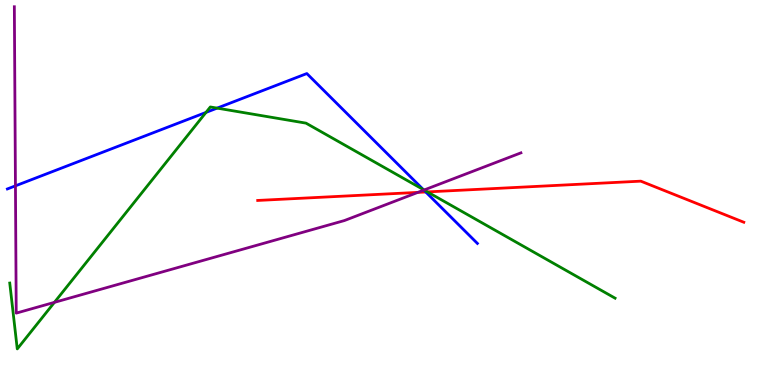[{'lines': ['blue', 'red'], 'intersections': [{'x': 5.49, 'y': 5.01}]}, {'lines': ['green', 'red'], 'intersections': [{'x': 5.52, 'y': 5.02}]}, {'lines': ['purple', 'red'], 'intersections': [{'x': 5.39, 'y': 5.0}]}, {'lines': ['blue', 'green'], 'intersections': [{'x': 2.66, 'y': 7.08}, {'x': 2.8, 'y': 7.19}, {'x': 5.46, 'y': 5.08}]}, {'lines': ['blue', 'purple'], 'intersections': [{'x': 0.199, 'y': 5.17}, {'x': 5.47, 'y': 5.06}]}, {'lines': ['green', 'purple'], 'intersections': [{'x': 0.702, 'y': 2.15}, {'x': 5.47, 'y': 5.06}]}]